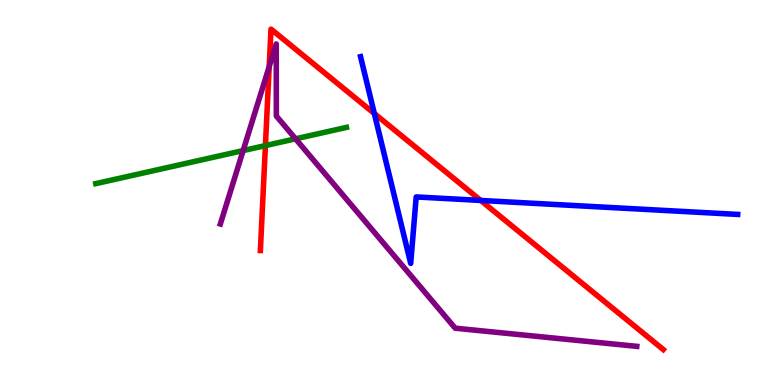[{'lines': ['blue', 'red'], 'intersections': [{'x': 4.83, 'y': 7.05}, {'x': 6.2, 'y': 4.79}]}, {'lines': ['green', 'red'], 'intersections': [{'x': 3.42, 'y': 6.22}]}, {'lines': ['purple', 'red'], 'intersections': [{'x': 3.47, 'y': 8.27}]}, {'lines': ['blue', 'green'], 'intersections': []}, {'lines': ['blue', 'purple'], 'intersections': []}, {'lines': ['green', 'purple'], 'intersections': [{'x': 3.14, 'y': 6.09}, {'x': 3.81, 'y': 6.39}]}]